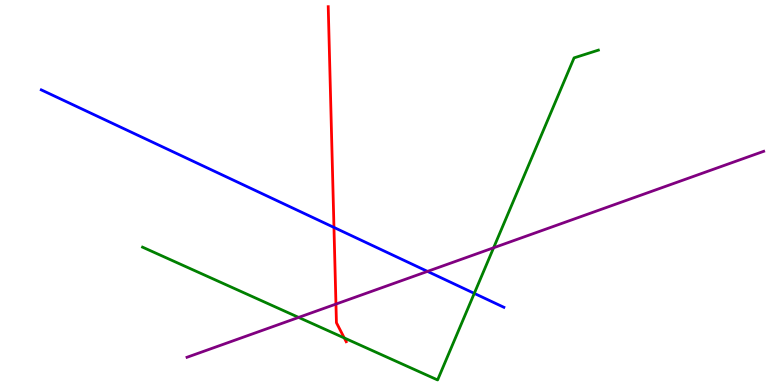[{'lines': ['blue', 'red'], 'intersections': [{'x': 4.31, 'y': 4.09}]}, {'lines': ['green', 'red'], 'intersections': [{'x': 4.44, 'y': 1.22}]}, {'lines': ['purple', 'red'], 'intersections': [{'x': 4.33, 'y': 2.1}]}, {'lines': ['blue', 'green'], 'intersections': [{'x': 6.12, 'y': 2.38}]}, {'lines': ['blue', 'purple'], 'intersections': [{'x': 5.52, 'y': 2.95}]}, {'lines': ['green', 'purple'], 'intersections': [{'x': 3.85, 'y': 1.76}, {'x': 6.37, 'y': 3.56}]}]